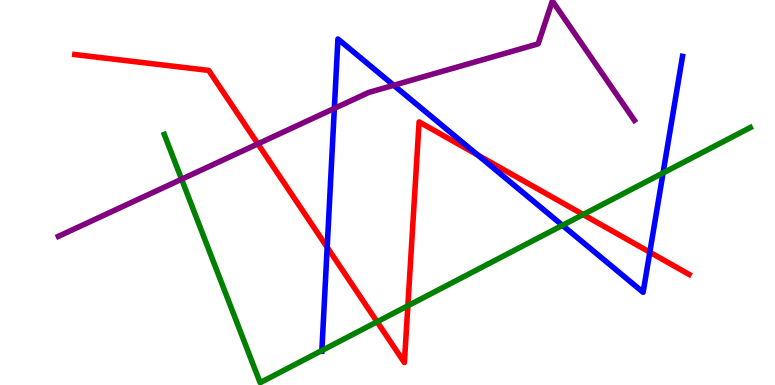[{'lines': ['blue', 'red'], 'intersections': [{'x': 4.22, 'y': 3.58}, {'x': 6.16, 'y': 5.97}, {'x': 8.38, 'y': 3.45}]}, {'lines': ['green', 'red'], 'intersections': [{'x': 4.87, 'y': 1.64}, {'x': 5.26, 'y': 2.06}, {'x': 7.52, 'y': 4.43}]}, {'lines': ['purple', 'red'], 'intersections': [{'x': 3.33, 'y': 6.26}]}, {'lines': ['blue', 'green'], 'intersections': [{'x': 4.15, 'y': 0.895}, {'x': 7.26, 'y': 4.15}, {'x': 8.56, 'y': 5.51}]}, {'lines': ['blue', 'purple'], 'intersections': [{'x': 4.31, 'y': 7.18}, {'x': 5.08, 'y': 7.78}]}, {'lines': ['green', 'purple'], 'intersections': [{'x': 2.34, 'y': 5.35}]}]